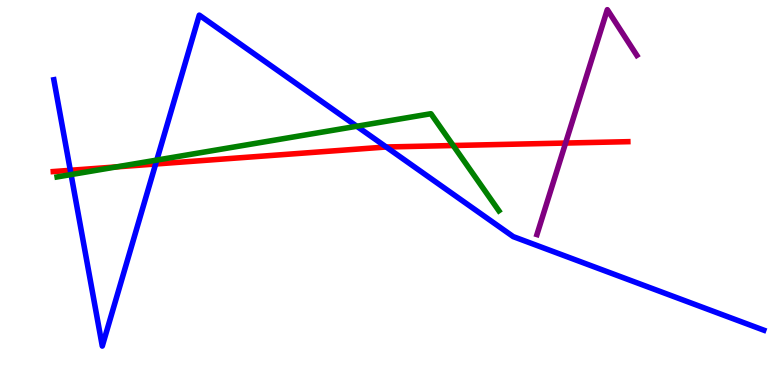[{'lines': ['blue', 'red'], 'intersections': [{'x': 0.907, 'y': 5.58}, {'x': 2.01, 'y': 5.74}, {'x': 4.98, 'y': 6.18}]}, {'lines': ['green', 'red'], 'intersections': [{'x': 1.5, 'y': 5.67}, {'x': 5.85, 'y': 6.22}]}, {'lines': ['purple', 'red'], 'intersections': [{'x': 7.3, 'y': 6.28}]}, {'lines': ['blue', 'green'], 'intersections': [{'x': 0.917, 'y': 5.47}, {'x': 2.02, 'y': 5.84}, {'x': 4.6, 'y': 6.72}]}, {'lines': ['blue', 'purple'], 'intersections': []}, {'lines': ['green', 'purple'], 'intersections': []}]